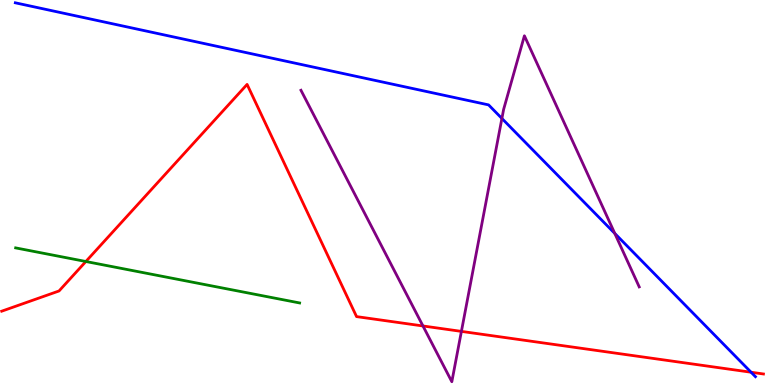[{'lines': ['blue', 'red'], 'intersections': [{'x': 9.69, 'y': 0.332}]}, {'lines': ['green', 'red'], 'intersections': [{'x': 1.11, 'y': 3.21}]}, {'lines': ['purple', 'red'], 'intersections': [{'x': 5.46, 'y': 1.53}, {'x': 5.95, 'y': 1.39}]}, {'lines': ['blue', 'green'], 'intersections': []}, {'lines': ['blue', 'purple'], 'intersections': [{'x': 6.48, 'y': 6.92}, {'x': 7.93, 'y': 3.94}]}, {'lines': ['green', 'purple'], 'intersections': []}]